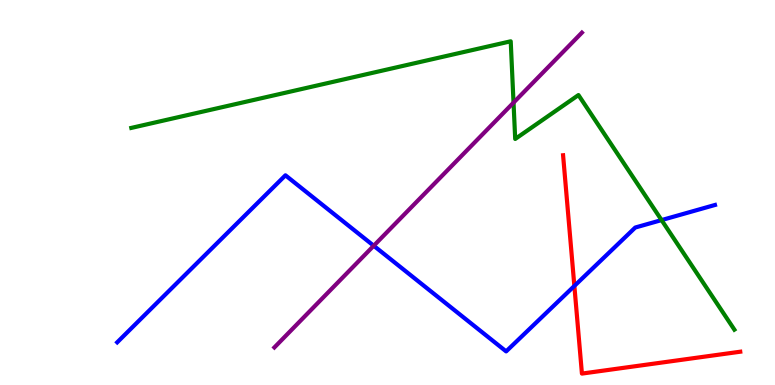[{'lines': ['blue', 'red'], 'intersections': [{'x': 7.41, 'y': 2.57}]}, {'lines': ['green', 'red'], 'intersections': []}, {'lines': ['purple', 'red'], 'intersections': []}, {'lines': ['blue', 'green'], 'intersections': [{'x': 8.54, 'y': 4.28}]}, {'lines': ['blue', 'purple'], 'intersections': [{'x': 4.82, 'y': 3.62}]}, {'lines': ['green', 'purple'], 'intersections': [{'x': 6.63, 'y': 7.33}]}]